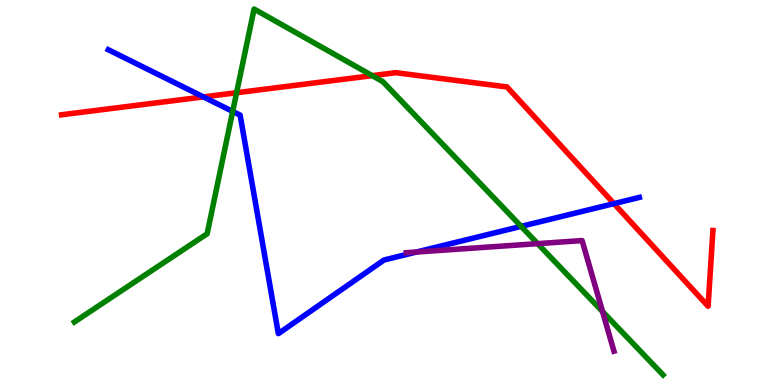[{'lines': ['blue', 'red'], 'intersections': [{'x': 2.62, 'y': 7.48}, {'x': 7.92, 'y': 4.71}]}, {'lines': ['green', 'red'], 'intersections': [{'x': 3.05, 'y': 7.59}, {'x': 4.8, 'y': 8.04}]}, {'lines': ['purple', 'red'], 'intersections': []}, {'lines': ['blue', 'green'], 'intersections': [{'x': 3.0, 'y': 7.11}, {'x': 6.72, 'y': 4.12}]}, {'lines': ['blue', 'purple'], 'intersections': [{'x': 5.37, 'y': 3.45}]}, {'lines': ['green', 'purple'], 'intersections': [{'x': 6.94, 'y': 3.67}, {'x': 7.77, 'y': 1.91}]}]